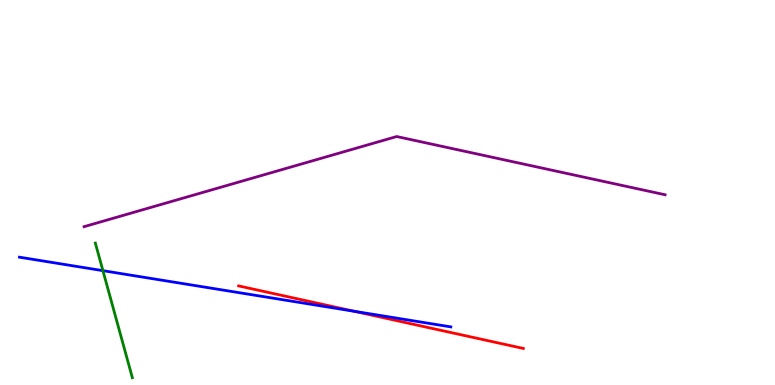[{'lines': ['blue', 'red'], 'intersections': [{'x': 4.57, 'y': 1.92}]}, {'lines': ['green', 'red'], 'intersections': []}, {'lines': ['purple', 'red'], 'intersections': []}, {'lines': ['blue', 'green'], 'intersections': [{'x': 1.33, 'y': 2.97}]}, {'lines': ['blue', 'purple'], 'intersections': []}, {'lines': ['green', 'purple'], 'intersections': []}]